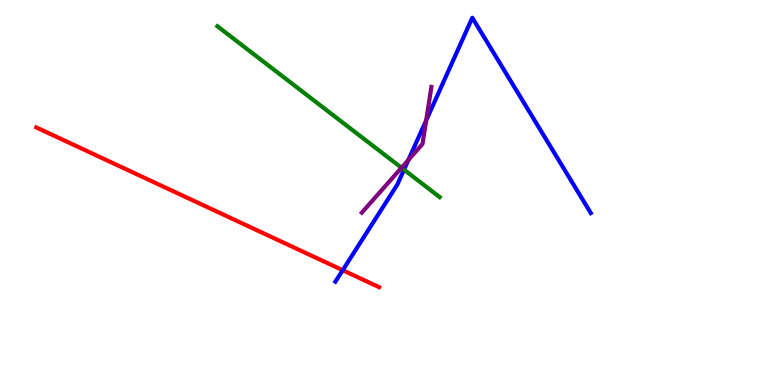[{'lines': ['blue', 'red'], 'intersections': [{'x': 4.42, 'y': 2.98}]}, {'lines': ['green', 'red'], 'intersections': []}, {'lines': ['purple', 'red'], 'intersections': []}, {'lines': ['blue', 'green'], 'intersections': [{'x': 5.21, 'y': 5.59}]}, {'lines': ['blue', 'purple'], 'intersections': [{'x': 5.27, 'y': 5.85}, {'x': 5.5, 'y': 6.87}]}, {'lines': ['green', 'purple'], 'intersections': [{'x': 5.18, 'y': 5.64}]}]